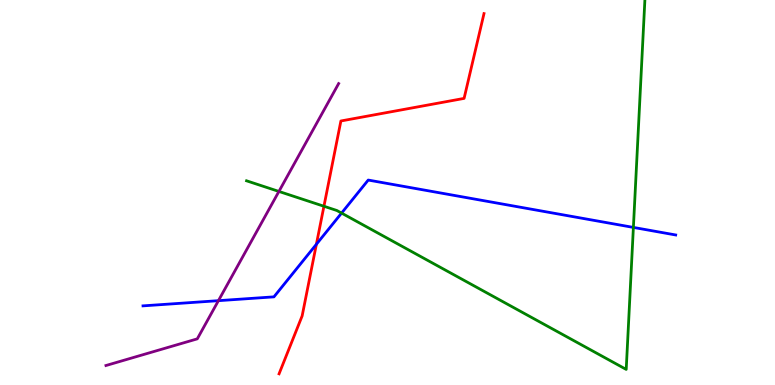[{'lines': ['blue', 'red'], 'intersections': [{'x': 4.08, 'y': 3.66}]}, {'lines': ['green', 'red'], 'intersections': [{'x': 4.18, 'y': 4.64}]}, {'lines': ['purple', 'red'], 'intersections': []}, {'lines': ['blue', 'green'], 'intersections': [{'x': 4.41, 'y': 4.47}, {'x': 8.17, 'y': 4.09}]}, {'lines': ['blue', 'purple'], 'intersections': [{'x': 2.82, 'y': 2.19}]}, {'lines': ['green', 'purple'], 'intersections': [{'x': 3.6, 'y': 5.03}]}]